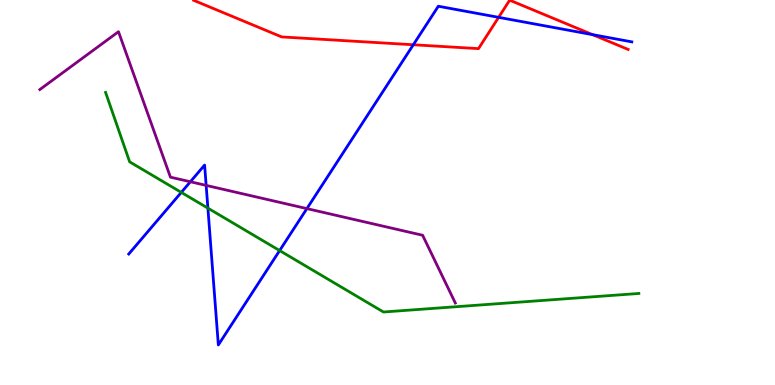[{'lines': ['blue', 'red'], 'intersections': [{'x': 5.33, 'y': 8.84}, {'x': 6.43, 'y': 9.55}, {'x': 7.65, 'y': 9.1}]}, {'lines': ['green', 'red'], 'intersections': []}, {'lines': ['purple', 'red'], 'intersections': []}, {'lines': ['blue', 'green'], 'intersections': [{'x': 2.34, 'y': 5.0}, {'x': 2.68, 'y': 4.59}, {'x': 3.61, 'y': 3.49}]}, {'lines': ['blue', 'purple'], 'intersections': [{'x': 2.46, 'y': 5.28}, {'x': 2.66, 'y': 5.18}, {'x': 3.96, 'y': 4.58}]}, {'lines': ['green', 'purple'], 'intersections': []}]